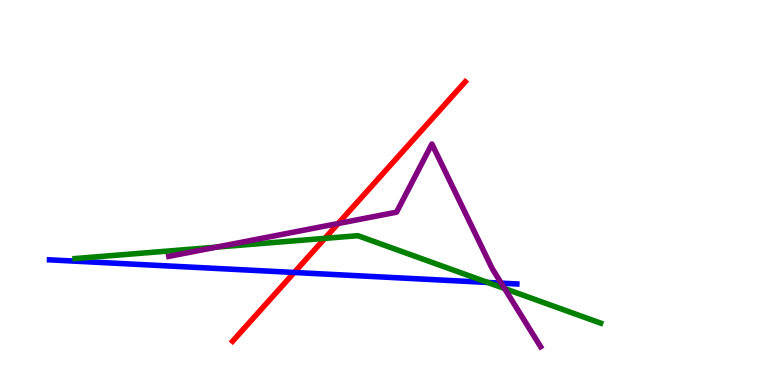[{'lines': ['blue', 'red'], 'intersections': [{'x': 3.8, 'y': 2.92}]}, {'lines': ['green', 'red'], 'intersections': [{'x': 4.19, 'y': 3.81}]}, {'lines': ['purple', 'red'], 'intersections': [{'x': 4.36, 'y': 4.19}]}, {'lines': ['blue', 'green'], 'intersections': [{'x': 6.29, 'y': 2.66}]}, {'lines': ['blue', 'purple'], 'intersections': [{'x': 6.47, 'y': 2.65}]}, {'lines': ['green', 'purple'], 'intersections': [{'x': 2.79, 'y': 3.58}, {'x': 6.51, 'y': 2.51}]}]